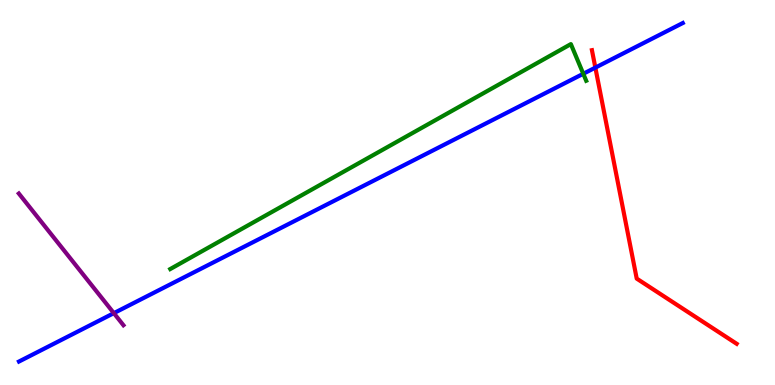[{'lines': ['blue', 'red'], 'intersections': [{'x': 7.68, 'y': 8.24}]}, {'lines': ['green', 'red'], 'intersections': []}, {'lines': ['purple', 'red'], 'intersections': []}, {'lines': ['blue', 'green'], 'intersections': [{'x': 7.53, 'y': 8.08}]}, {'lines': ['blue', 'purple'], 'intersections': [{'x': 1.47, 'y': 1.87}]}, {'lines': ['green', 'purple'], 'intersections': []}]